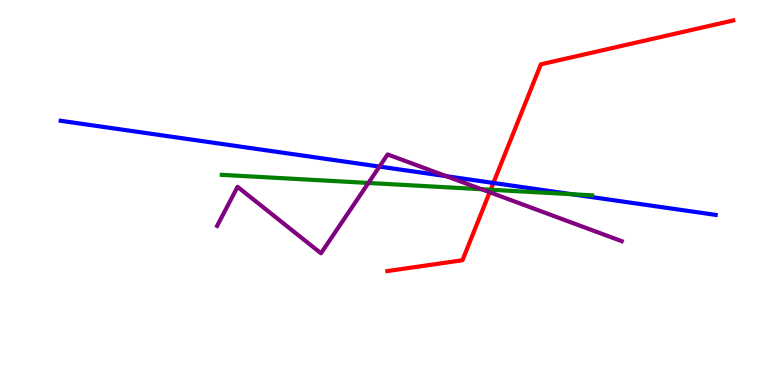[{'lines': ['blue', 'red'], 'intersections': [{'x': 6.37, 'y': 5.25}]}, {'lines': ['green', 'red'], 'intersections': [{'x': 6.33, 'y': 5.07}]}, {'lines': ['purple', 'red'], 'intersections': [{'x': 6.32, 'y': 5.01}]}, {'lines': ['blue', 'green'], 'intersections': [{'x': 7.38, 'y': 4.95}]}, {'lines': ['blue', 'purple'], 'intersections': [{'x': 4.9, 'y': 5.67}, {'x': 5.76, 'y': 5.42}]}, {'lines': ['green', 'purple'], 'intersections': [{'x': 4.75, 'y': 5.25}, {'x': 6.21, 'y': 5.08}]}]